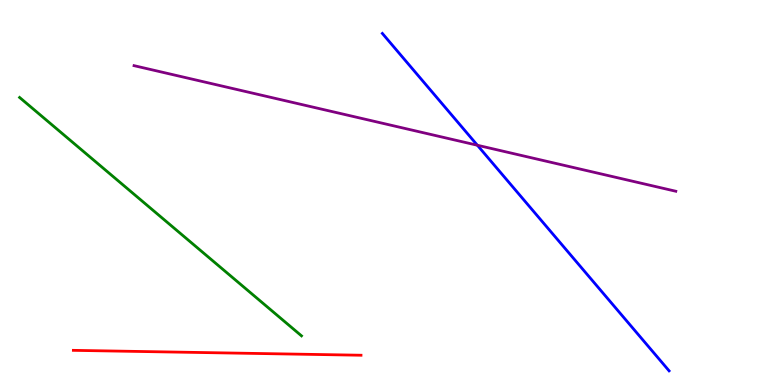[{'lines': ['blue', 'red'], 'intersections': []}, {'lines': ['green', 'red'], 'intersections': []}, {'lines': ['purple', 'red'], 'intersections': []}, {'lines': ['blue', 'green'], 'intersections': []}, {'lines': ['blue', 'purple'], 'intersections': [{'x': 6.16, 'y': 6.23}]}, {'lines': ['green', 'purple'], 'intersections': []}]